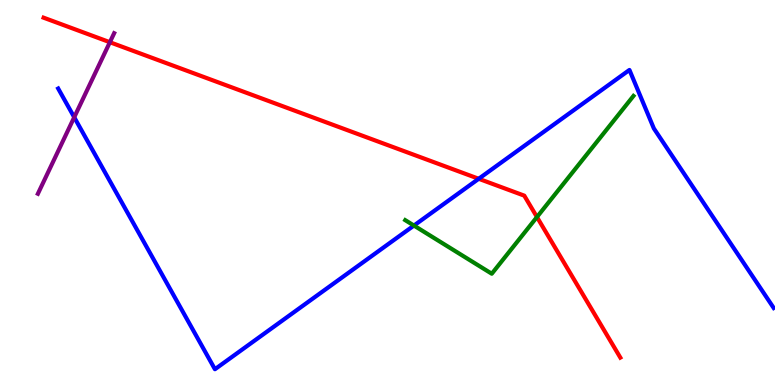[{'lines': ['blue', 'red'], 'intersections': [{'x': 6.18, 'y': 5.36}]}, {'lines': ['green', 'red'], 'intersections': [{'x': 6.93, 'y': 4.36}]}, {'lines': ['purple', 'red'], 'intersections': [{'x': 1.42, 'y': 8.9}]}, {'lines': ['blue', 'green'], 'intersections': [{'x': 5.34, 'y': 4.14}]}, {'lines': ['blue', 'purple'], 'intersections': [{'x': 0.958, 'y': 6.95}]}, {'lines': ['green', 'purple'], 'intersections': []}]